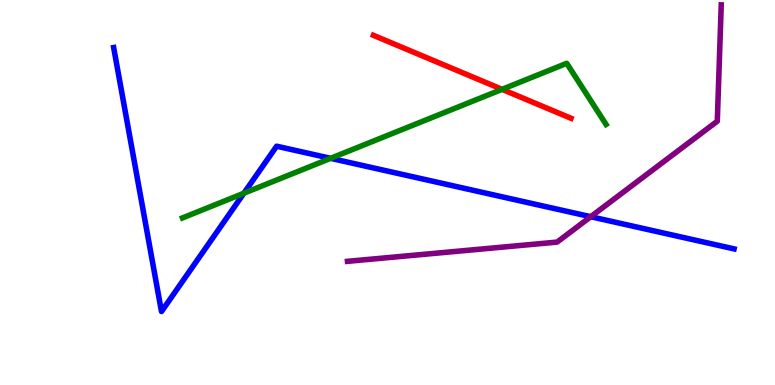[{'lines': ['blue', 'red'], 'intersections': []}, {'lines': ['green', 'red'], 'intersections': [{'x': 6.48, 'y': 7.68}]}, {'lines': ['purple', 'red'], 'intersections': []}, {'lines': ['blue', 'green'], 'intersections': [{'x': 3.15, 'y': 4.98}, {'x': 4.27, 'y': 5.89}]}, {'lines': ['blue', 'purple'], 'intersections': [{'x': 7.62, 'y': 4.37}]}, {'lines': ['green', 'purple'], 'intersections': []}]